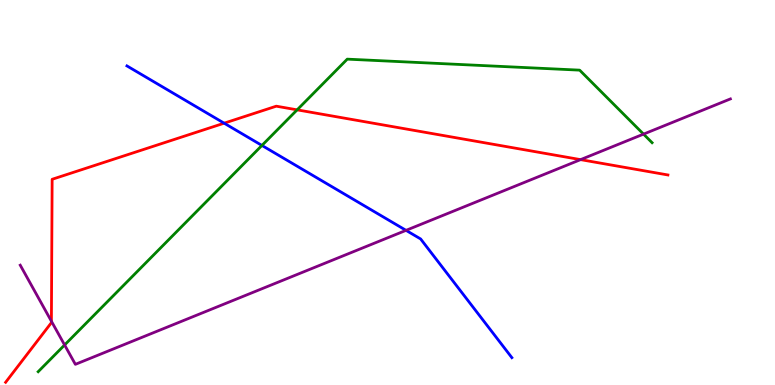[{'lines': ['blue', 'red'], 'intersections': [{'x': 2.89, 'y': 6.8}]}, {'lines': ['green', 'red'], 'intersections': [{'x': 3.83, 'y': 7.15}]}, {'lines': ['purple', 'red'], 'intersections': [{'x': 0.663, 'y': 1.66}, {'x': 7.49, 'y': 5.85}]}, {'lines': ['blue', 'green'], 'intersections': [{'x': 3.38, 'y': 6.22}]}, {'lines': ['blue', 'purple'], 'intersections': [{'x': 5.24, 'y': 4.02}]}, {'lines': ['green', 'purple'], 'intersections': [{'x': 0.834, 'y': 1.04}, {'x': 8.3, 'y': 6.52}]}]